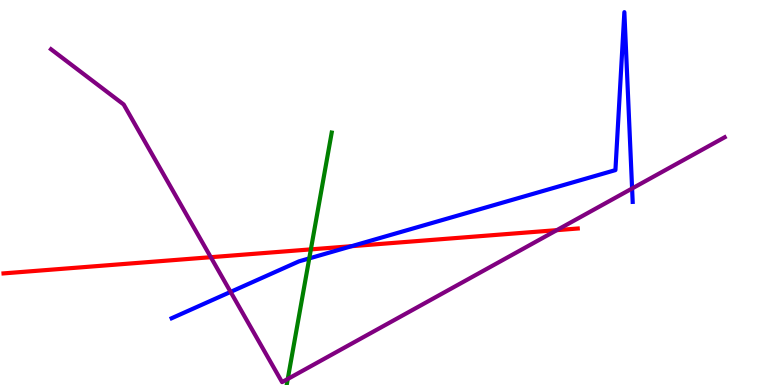[{'lines': ['blue', 'red'], 'intersections': [{'x': 4.54, 'y': 3.61}]}, {'lines': ['green', 'red'], 'intersections': [{'x': 4.01, 'y': 3.52}]}, {'lines': ['purple', 'red'], 'intersections': [{'x': 2.72, 'y': 3.32}, {'x': 7.18, 'y': 4.02}]}, {'lines': ['blue', 'green'], 'intersections': [{'x': 3.99, 'y': 3.29}]}, {'lines': ['blue', 'purple'], 'intersections': [{'x': 2.98, 'y': 2.42}, {'x': 8.16, 'y': 5.1}]}, {'lines': ['green', 'purple'], 'intersections': [{'x': 3.71, 'y': 0.156}]}]